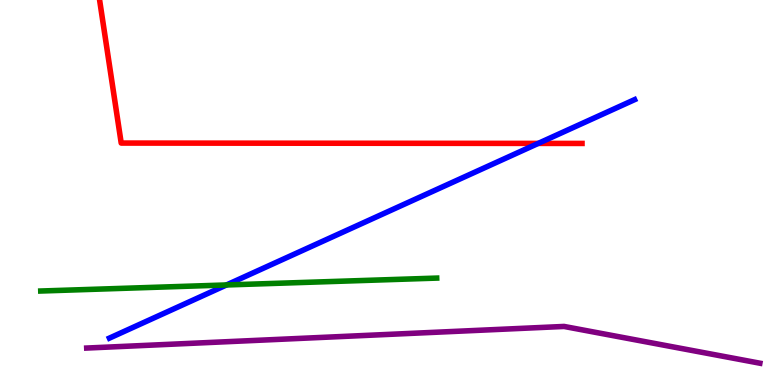[{'lines': ['blue', 'red'], 'intersections': [{'x': 6.95, 'y': 6.28}]}, {'lines': ['green', 'red'], 'intersections': []}, {'lines': ['purple', 'red'], 'intersections': []}, {'lines': ['blue', 'green'], 'intersections': [{'x': 2.92, 'y': 2.6}]}, {'lines': ['blue', 'purple'], 'intersections': []}, {'lines': ['green', 'purple'], 'intersections': []}]